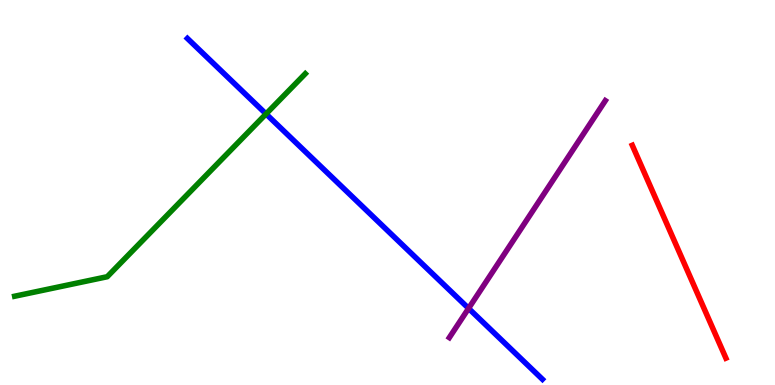[{'lines': ['blue', 'red'], 'intersections': []}, {'lines': ['green', 'red'], 'intersections': []}, {'lines': ['purple', 'red'], 'intersections': []}, {'lines': ['blue', 'green'], 'intersections': [{'x': 3.43, 'y': 7.04}]}, {'lines': ['blue', 'purple'], 'intersections': [{'x': 6.05, 'y': 1.99}]}, {'lines': ['green', 'purple'], 'intersections': []}]